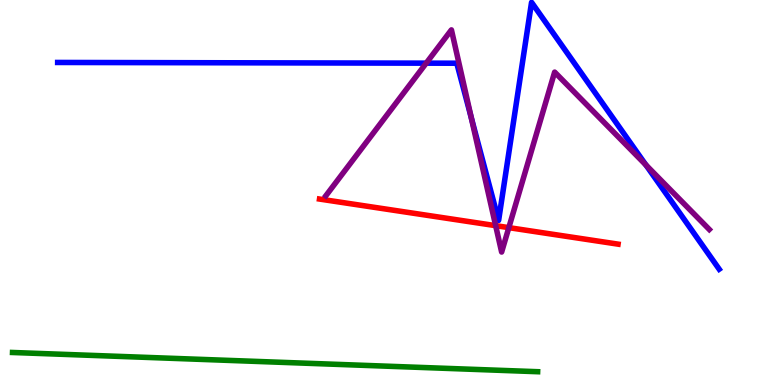[{'lines': ['blue', 'red'], 'intersections': []}, {'lines': ['green', 'red'], 'intersections': []}, {'lines': ['purple', 'red'], 'intersections': [{'x': 6.4, 'y': 4.14}, {'x': 6.57, 'y': 4.09}]}, {'lines': ['blue', 'green'], 'intersections': []}, {'lines': ['blue', 'purple'], 'intersections': [{'x': 5.5, 'y': 8.36}, {'x': 6.08, 'y': 6.95}, {'x': 8.33, 'y': 5.71}]}, {'lines': ['green', 'purple'], 'intersections': []}]